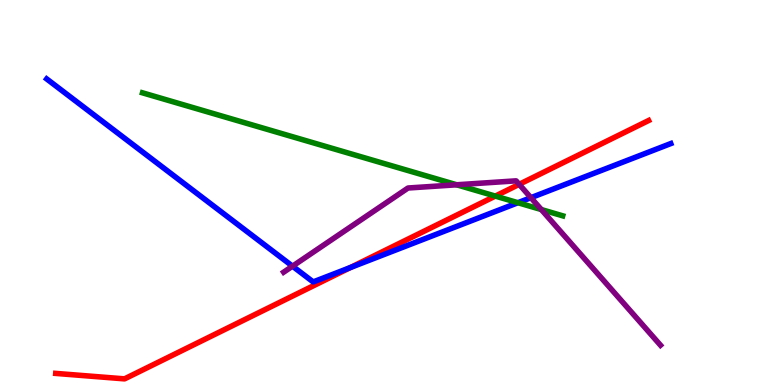[{'lines': ['blue', 'red'], 'intersections': [{'x': 4.52, 'y': 3.05}]}, {'lines': ['green', 'red'], 'intersections': [{'x': 6.39, 'y': 4.91}]}, {'lines': ['purple', 'red'], 'intersections': [{'x': 6.7, 'y': 5.21}]}, {'lines': ['blue', 'green'], 'intersections': [{'x': 6.68, 'y': 4.73}]}, {'lines': ['blue', 'purple'], 'intersections': [{'x': 3.77, 'y': 3.09}, {'x': 6.85, 'y': 4.87}]}, {'lines': ['green', 'purple'], 'intersections': [{'x': 5.89, 'y': 5.2}, {'x': 6.98, 'y': 4.56}]}]